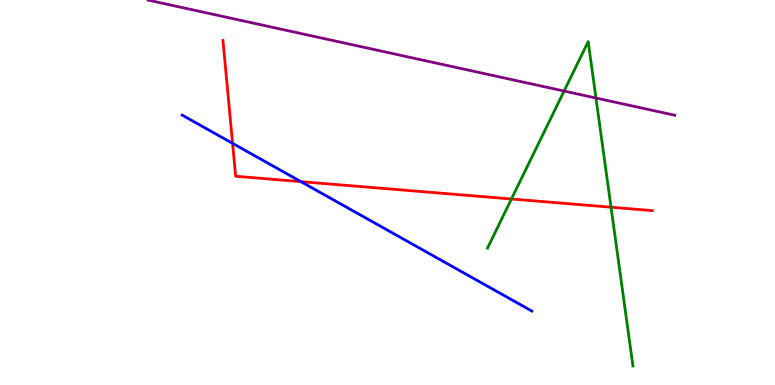[{'lines': ['blue', 'red'], 'intersections': [{'x': 3.0, 'y': 6.28}, {'x': 3.88, 'y': 5.28}]}, {'lines': ['green', 'red'], 'intersections': [{'x': 6.6, 'y': 4.83}, {'x': 7.88, 'y': 4.62}]}, {'lines': ['purple', 'red'], 'intersections': []}, {'lines': ['blue', 'green'], 'intersections': []}, {'lines': ['blue', 'purple'], 'intersections': []}, {'lines': ['green', 'purple'], 'intersections': [{'x': 7.28, 'y': 7.64}, {'x': 7.69, 'y': 7.45}]}]